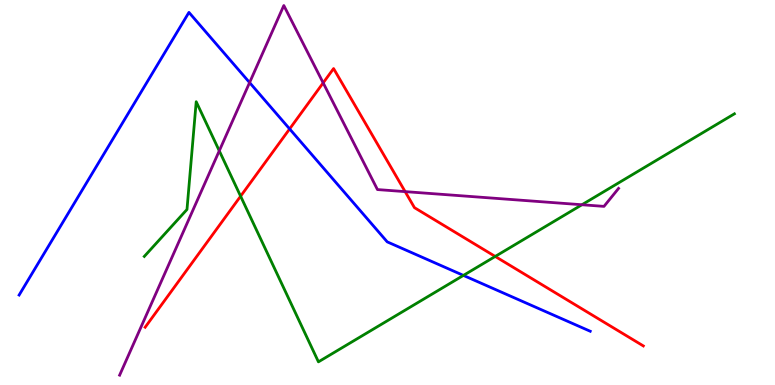[{'lines': ['blue', 'red'], 'intersections': [{'x': 3.74, 'y': 6.65}]}, {'lines': ['green', 'red'], 'intersections': [{'x': 3.1, 'y': 4.9}, {'x': 6.39, 'y': 3.34}]}, {'lines': ['purple', 'red'], 'intersections': [{'x': 4.17, 'y': 7.85}, {'x': 5.23, 'y': 5.02}]}, {'lines': ['blue', 'green'], 'intersections': [{'x': 5.98, 'y': 2.85}]}, {'lines': ['blue', 'purple'], 'intersections': [{'x': 3.22, 'y': 7.86}]}, {'lines': ['green', 'purple'], 'intersections': [{'x': 2.83, 'y': 6.08}, {'x': 7.51, 'y': 4.68}]}]